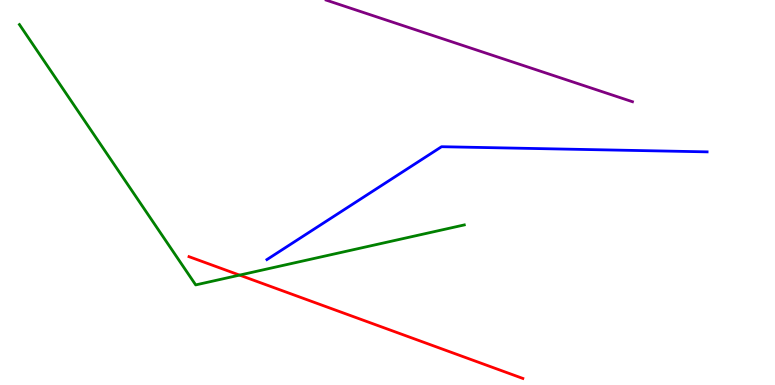[{'lines': ['blue', 'red'], 'intersections': []}, {'lines': ['green', 'red'], 'intersections': [{'x': 3.09, 'y': 2.85}]}, {'lines': ['purple', 'red'], 'intersections': []}, {'lines': ['blue', 'green'], 'intersections': []}, {'lines': ['blue', 'purple'], 'intersections': []}, {'lines': ['green', 'purple'], 'intersections': []}]